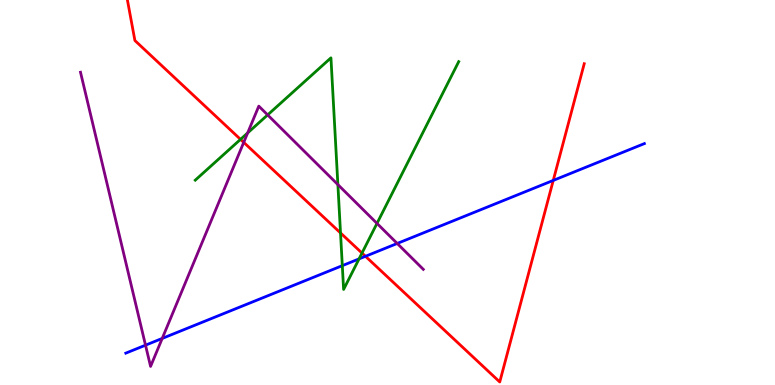[{'lines': ['blue', 'red'], 'intersections': [{'x': 4.72, 'y': 3.34}, {'x': 7.14, 'y': 5.31}]}, {'lines': ['green', 'red'], 'intersections': [{'x': 3.1, 'y': 6.38}, {'x': 4.39, 'y': 3.95}, {'x': 4.67, 'y': 3.43}]}, {'lines': ['purple', 'red'], 'intersections': [{'x': 3.14, 'y': 6.3}]}, {'lines': ['blue', 'green'], 'intersections': [{'x': 4.42, 'y': 3.1}, {'x': 4.63, 'y': 3.28}]}, {'lines': ['blue', 'purple'], 'intersections': [{'x': 1.88, 'y': 1.03}, {'x': 2.09, 'y': 1.21}, {'x': 5.13, 'y': 3.68}]}, {'lines': ['green', 'purple'], 'intersections': [{'x': 3.2, 'y': 6.55}, {'x': 3.45, 'y': 7.02}, {'x': 4.36, 'y': 5.21}, {'x': 4.86, 'y': 4.2}]}]